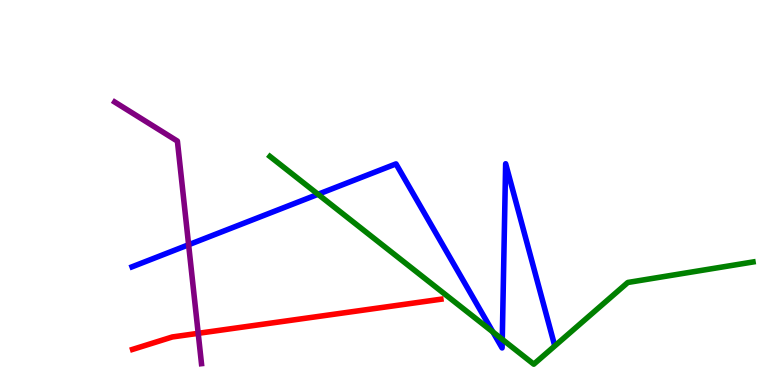[{'lines': ['blue', 'red'], 'intersections': []}, {'lines': ['green', 'red'], 'intersections': []}, {'lines': ['purple', 'red'], 'intersections': [{'x': 2.56, 'y': 1.34}]}, {'lines': ['blue', 'green'], 'intersections': [{'x': 4.1, 'y': 4.95}, {'x': 6.36, 'y': 1.38}, {'x': 6.48, 'y': 1.19}]}, {'lines': ['blue', 'purple'], 'intersections': [{'x': 2.43, 'y': 3.64}]}, {'lines': ['green', 'purple'], 'intersections': []}]